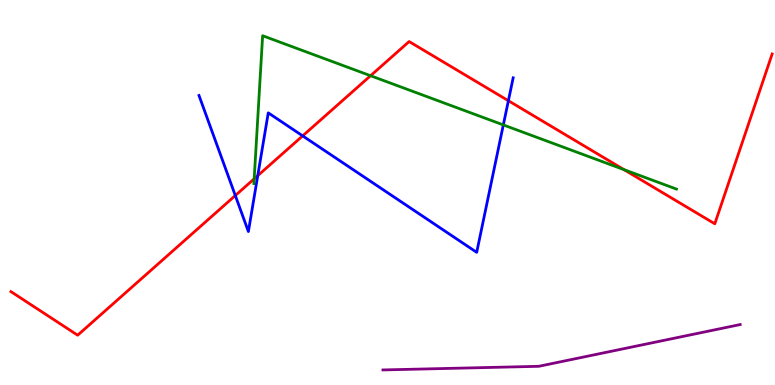[{'lines': ['blue', 'red'], 'intersections': [{'x': 3.04, 'y': 4.92}, {'x': 3.33, 'y': 5.44}, {'x': 3.91, 'y': 6.47}, {'x': 6.56, 'y': 7.38}]}, {'lines': ['green', 'red'], 'intersections': [{'x': 3.28, 'y': 5.36}, {'x': 4.78, 'y': 8.03}, {'x': 8.05, 'y': 5.59}]}, {'lines': ['purple', 'red'], 'intersections': []}, {'lines': ['blue', 'green'], 'intersections': [{'x': 6.49, 'y': 6.76}]}, {'lines': ['blue', 'purple'], 'intersections': []}, {'lines': ['green', 'purple'], 'intersections': []}]